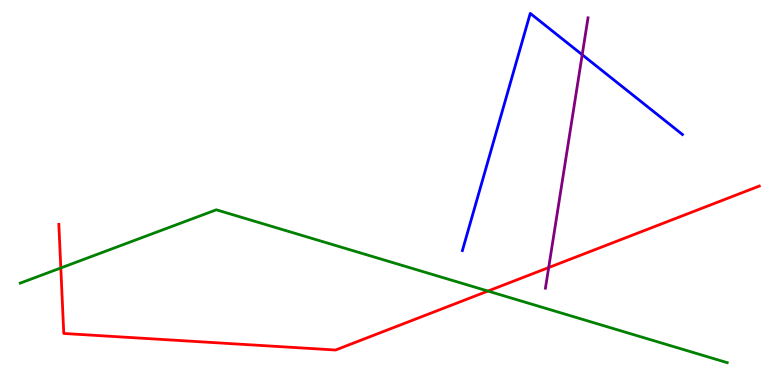[{'lines': ['blue', 'red'], 'intersections': []}, {'lines': ['green', 'red'], 'intersections': [{'x': 0.785, 'y': 3.04}, {'x': 6.3, 'y': 2.44}]}, {'lines': ['purple', 'red'], 'intersections': [{'x': 7.08, 'y': 3.05}]}, {'lines': ['blue', 'green'], 'intersections': []}, {'lines': ['blue', 'purple'], 'intersections': [{'x': 7.51, 'y': 8.58}]}, {'lines': ['green', 'purple'], 'intersections': []}]